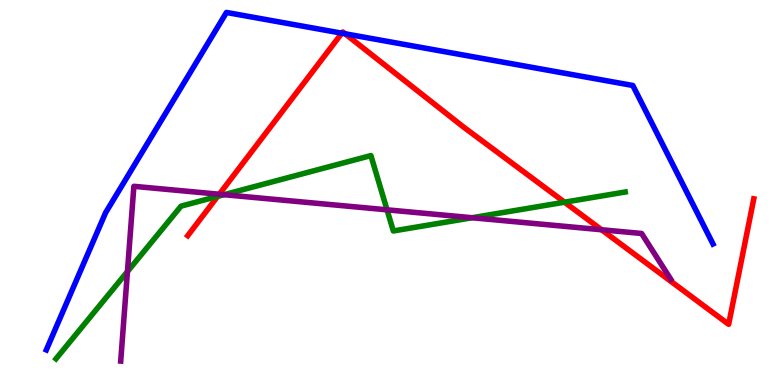[{'lines': ['blue', 'red'], 'intersections': [{'x': 4.41, 'y': 9.14}, {'x': 4.45, 'y': 9.12}]}, {'lines': ['green', 'red'], 'intersections': [{'x': 2.81, 'y': 4.9}, {'x': 7.28, 'y': 4.75}]}, {'lines': ['purple', 'red'], 'intersections': [{'x': 2.83, 'y': 4.95}, {'x': 7.76, 'y': 4.03}]}, {'lines': ['blue', 'green'], 'intersections': []}, {'lines': ['blue', 'purple'], 'intersections': []}, {'lines': ['green', 'purple'], 'intersections': [{'x': 1.64, 'y': 2.95}, {'x': 2.89, 'y': 4.94}, {'x': 4.99, 'y': 4.55}, {'x': 6.09, 'y': 4.34}]}]